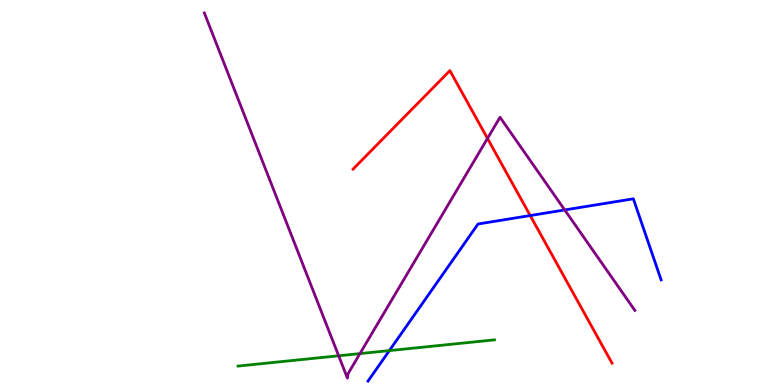[{'lines': ['blue', 'red'], 'intersections': [{'x': 6.84, 'y': 4.4}]}, {'lines': ['green', 'red'], 'intersections': []}, {'lines': ['purple', 'red'], 'intersections': [{'x': 6.29, 'y': 6.4}]}, {'lines': ['blue', 'green'], 'intersections': [{'x': 5.02, 'y': 0.894}]}, {'lines': ['blue', 'purple'], 'intersections': [{'x': 7.29, 'y': 4.55}]}, {'lines': ['green', 'purple'], 'intersections': [{'x': 4.37, 'y': 0.759}, {'x': 4.64, 'y': 0.815}]}]